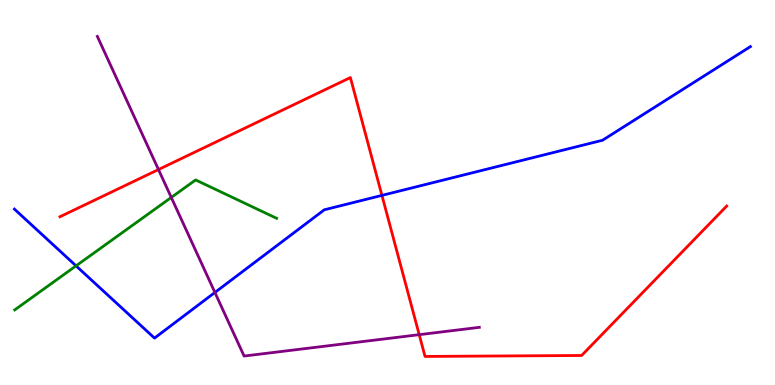[{'lines': ['blue', 'red'], 'intersections': [{'x': 4.93, 'y': 4.92}]}, {'lines': ['green', 'red'], 'intersections': []}, {'lines': ['purple', 'red'], 'intersections': [{'x': 2.04, 'y': 5.6}, {'x': 5.41, 'y': 1.31}]}, {'lines': ['blue', 'green'], 'intersections': [{'x': 0.981, 'y': 3.09}]}, {'lines': ['blue', 'purple'], 'intersections': [{'x': 2.77, 'y': 2.4}]}, {'lines': ['green', 'purple'], 'intersections': [{'x': 2.21, 'y': 4.87}]}]